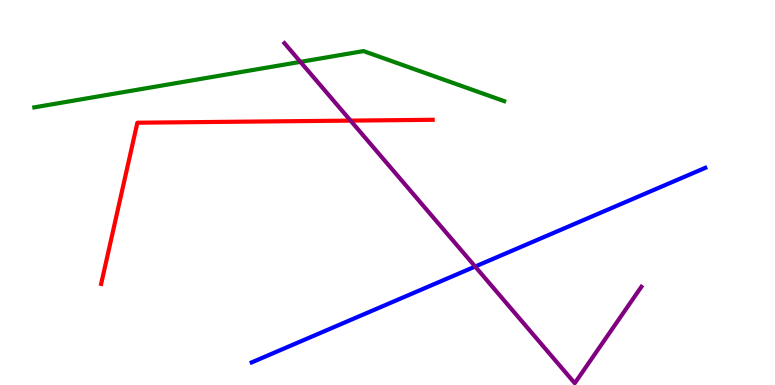[{'lines': ['blue', 'red'], 'intersections': []}, {'lines': ['green', 'red'], 'intersections': []}, {'lines': ['purple', 'red'], 'intersections': [{'x': 4.52, 'y': 6.87}]}, {'lines': ['blue', 'green'], 'intersections': []}, {'lines': ['blue', 'purple'], 'intersections': [{'x': 6.13, 'y': 3.08}]}, {'lines': ['green', 'purple'], 'intersections': [{'x': 3.88, 'y': 8.39}]}]